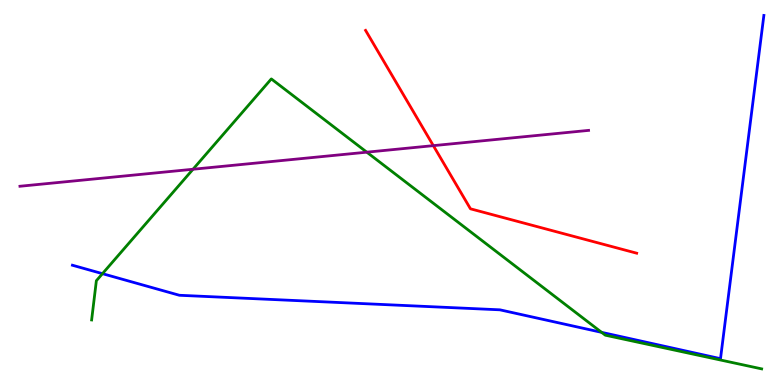[{'lines': ['blue', 'red'], 'intersections': []}, {'lines': ['green', 'red'], 'intersections': []}, {'lines': ['purple', 'red'], 'intersections': [{'x': 5.59, 'y': 6.22}]}, {'lines': ['blue', 'green'], 'intersections': [{'x': 1.32, 'y': 2.89}, {'x': 7.76, 'y': 1.37}]}, {'lines': ['blue', 'purple'], 'intersections': []}, {'lines': ['green', 'purple'], 'intersections': [{'x': 2.49, 'y': 5.6}, {'x': 4.73, 'y': 6.05}]}]